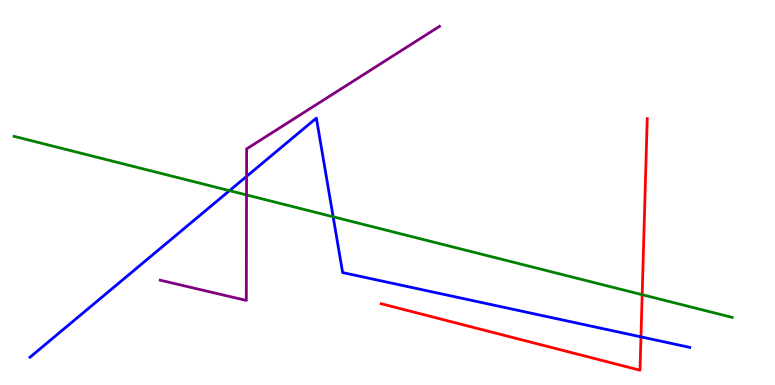[{'lines': ['blue', 'red'], 'intersections': [{'x': 8.27, 'y': 1.25}]}, {'lines': ['green', 'red'], 'intersections': [{'x': 8.29, 'y': 2.35}]}, {'lines': ['purple', 'red'], 'intersections': []}, {'lines': ['blue', 'green'], 'intersections': [{'x': 2.96, 'y': 5.05}, {'x': 4.3, 'y': 4.37}]}, {'lines': ['blue', 'purple'], 'intersections': [{'x': 3.18, 'y': 5.42}]}, {'lines': ['green', 'purple'], 'intersections': [{'x': 3.18, 'y': 4.94}]}]